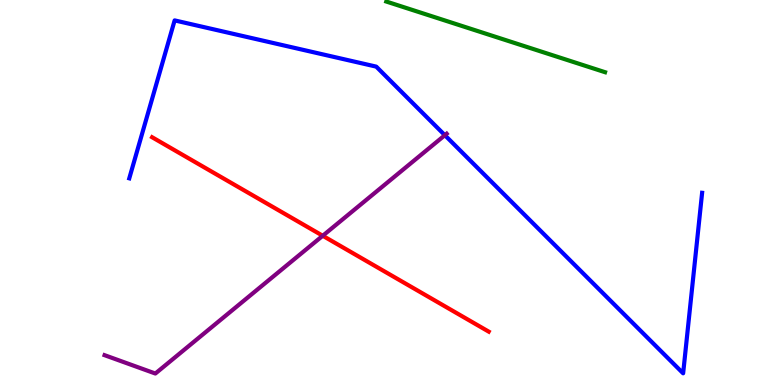[{'lines': ['blue', 'red'], 'intersections': []}, {'lines': ['green', 'red'], 'intersections': []}, {'lines': ['purple', 'red'], 'intersections': [{'x': 4.16, 'y': 3.88}]}, {'lines': ['blue', 'green'], 'intersections': []}, {'lines': ['blue', 'purple'], 'intersections': [{'x': 5.74, 'y': 6.49}]}, {'lines': ['green', 'purple'], 'intersections': []}]